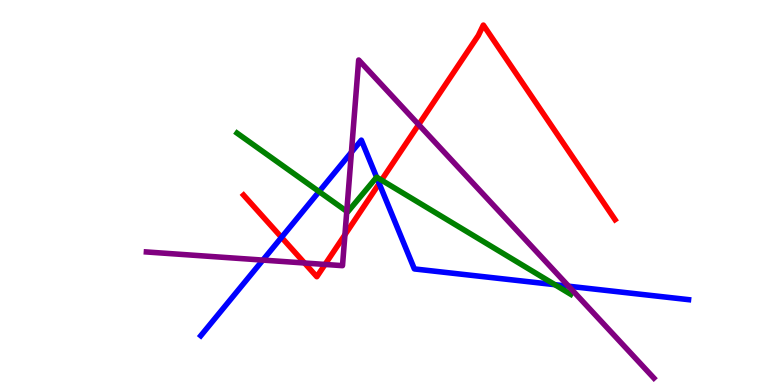[{'lines': ['blue', 'red'], 'intersections': [{'x': 3.63, 'y': 3.83}, {'x': 4.89, 'y': 5.23}]}, {'lines': ['green', 'red'], 'intersections': [{'x': 4.92, 'y': 5.32}]}, {'lines': ['purple', 'red'], 'intersections': [{'x': 3.93, 'y': 3.17}, {'x': 4.19, 'y': 3.13}, {'x': 4.45, 'y': 3.9}, {'x': 5.4, 'y': 6.76}]}, {'lines': ['blue', 'green'], 'intersections': [{'x': 4.12, 'y': 5.02}, {'x': 4.86, 'y': 5.4}, {'x': 7.16, 'y': 2.61}]}, {'lines': ['blue', 'purple'], 'intersections': [{'x': 3.39, 'y': 3.24}, {'x': 4.53, 'y': 6.05}, {'x': 7.34, 'y': 2.57}]}, {'lines': ['green', 'purple'], 'intersections': [{'x': 4.47, 'y': 4.51}]}]